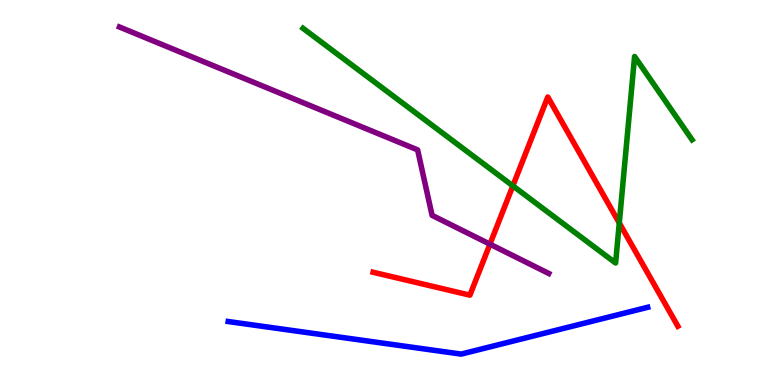[{'lines': ['blue', 'red'], 'intersections': []}, {'lines': ['green', 'red'], 'intersections': [{'x': 6.62, 'y': 5.17}, {'x': 7.99, 'y': 4.21}]}, {'lines': ['purple', 'red'], 'intersections': [{'x': 6.32, 'y': 3.66}]}, {'lines': ['blue', 'green'], 'intersections': []}, {'lines': ['blue', 'purple'], 'intersections': []}, {'lines': ['green', 'purple'], 'intersections': []}]